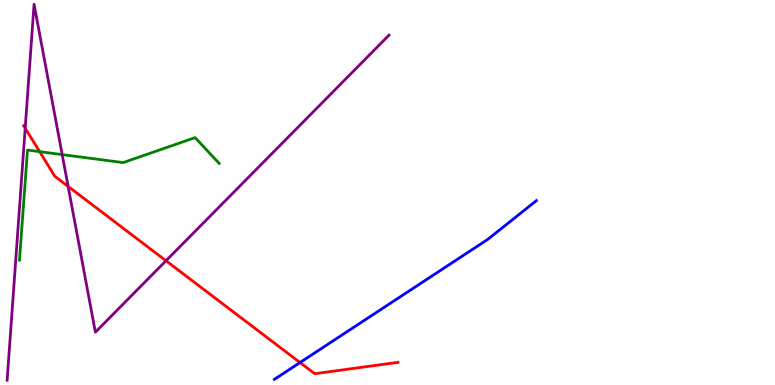[{'lines': ['blue', 'red'], 'intersections': [{'x': 3.87, 'y': 0.583}]}, {'lines': ['green', 'red'], 'intersections': [{'x': 0.512, 'y': 6.06}]}, {'lines': ['purple', 'red'], 'intersections': [{'x': 0.325, 'y': 6.67}, {'x': 0.879, 'y': 5.16}, {'x': 2.14, 'y': 3.23}]}, {'lines': ['blue', 'green'], 'intersections': []}, {'lines': ['blue', 'purple'], 'intersections': []}, {'lines': ['green', 'purple'], 'intersections': [{'x': 0.802, 'y': 5.98}]}]